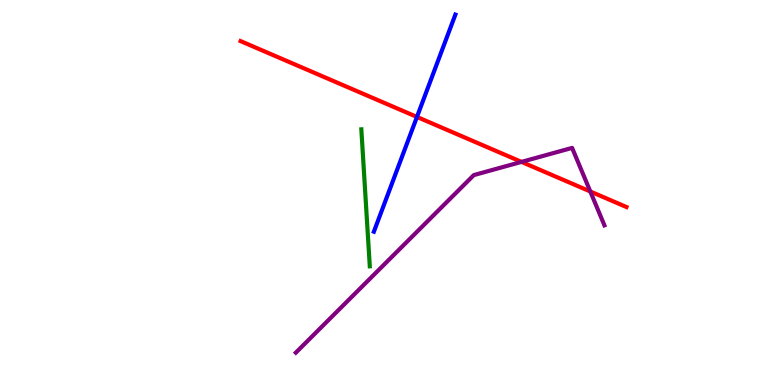[{'lines': ['blue', 'red'], 'intersections': [{'x': 5.38, 'y': 6.96}]}, {'lines': ['green', 'red'], 'intersections': []}, {'lines': ['purple', 'red'], 'intersections': [{'x': 6.73, 'y': 5.79}, {'x': 7.62, 'y': 5.03}]}, {'lines': ['blue', 'green'], 'intersections': []}, {'lines': ['blue', 'purple'], 'intersections': []}, {'lines': ['green', 'purple'], 'intersections': []}]